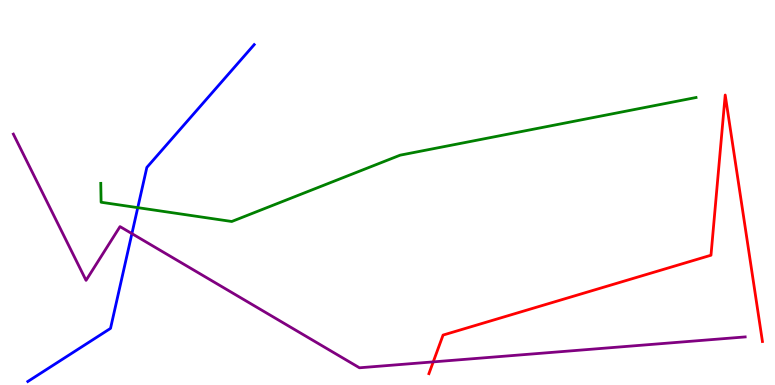[{'lines': ['blue', 'red'], 'intersections': []}, {'lines': ['green', 'red'], 'intersections': []}, {'lines': ['purple', 'red'], 'intersections': [{'x': 5.59, 'y': 0.6}]}, {'lines': ['blue', 'green'], 'intersections': [{'x': 1.78, 'y': 4.61}]}, {'lines': ['blue', 'purple'], 'intersections': [{'x': 1.7, 'y': 3.93}]}, {'lines': ['green', 'purple'], 'intersections': []}]